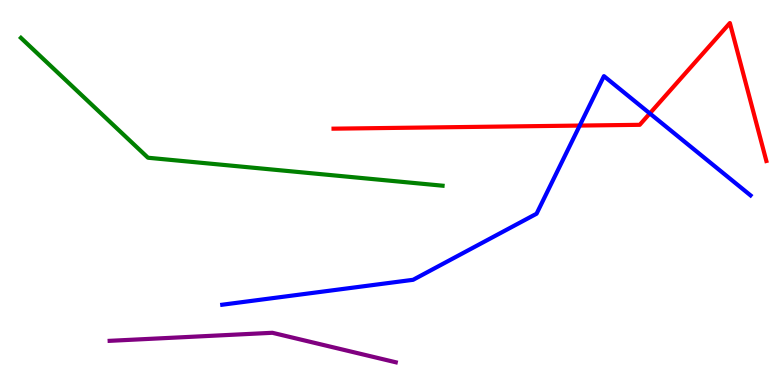[{'lines': ['blue', 'red'], 'intersections': [{'x': 7.48, 'y': 6.74}, {'x': 8.38, 'y': 7.05}]}, {'lines': ['green', 'red'], 'intersections': []}, {'lines': ['purple', 'red'], 'intersections': []}, {'lines': ['blue', 'green'], 'intersections': []}, {'lines': ['blue', 'purple'], 'intersections': []}, {'lines': ['green', 'purple'], 'intersections': []}]